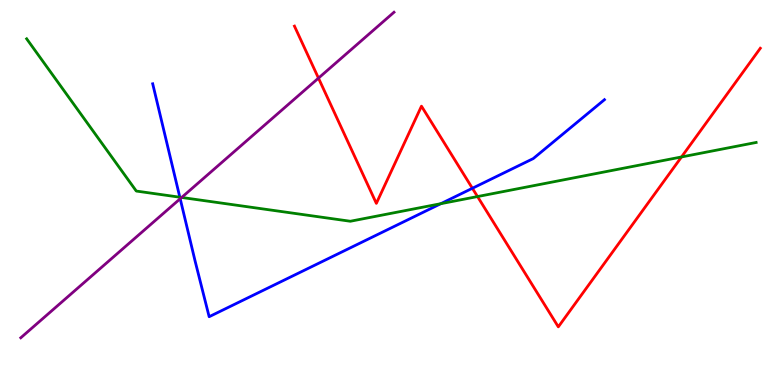[{'lines': ['blue', 'red'], 'intersections': [{'x': 6.1, 'y': 5.11}]}, {'lines': ['green', 'red'], 'intersections': [{'x': 6.16, 'y': 4.89}, {'x': 8.79, 'y': 5.92}]}, {'lines': ['purple', 'red'], 'intersections': [{'x': 4.11, 'y': 7.97}]}, {'lines': ['blue', 'green'], 'intersections': [{'x': 2.32, 'y': 4.88}, {'x': 5.69, 'y': 4.71}]}, {'lines': ['blue', 'purple'], 'intersections': [{'x': 2.33, 'y': 4.84}]}, {'lines': ['green', 'purple'], 'intersections': [{'x': 2.34, 'y': 4.87}]}]